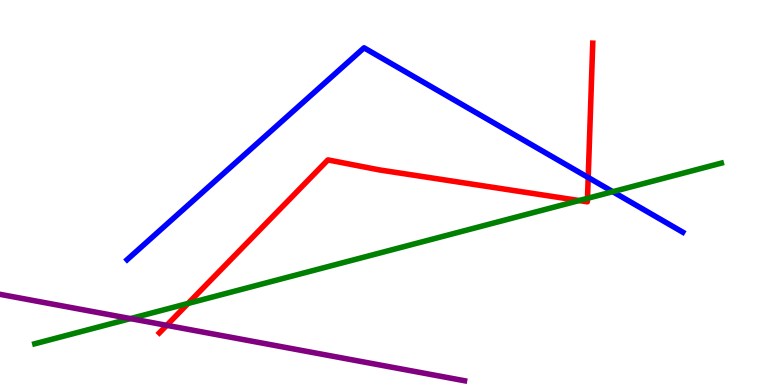[{'lines': ['blue', 'red'], 'intersections': [{'x': 7.59, 'y': 5.39}]}, {'lines': ['green', 'red'], 'intersections': [{'x': 2.43, 'y': 2.12}, {'x': 7.47, 'y': 4.79}, {'x': 7.58, 'y': 4.85}]}, {'lines': ['purple', 'red'], 'intersections': [{'x': 2.15, 'y': 1.55}]}, {'lines': ['blue', 'green'], 'intersections': [{'x': 7.91, 'y': 5.02}]}, {'lines': ['blue', 'purple'], 'intersections': []}, {'lines': ['green', 'purple'], 'intersections': [{'x': 1.68, 'y': 1.72}]}]